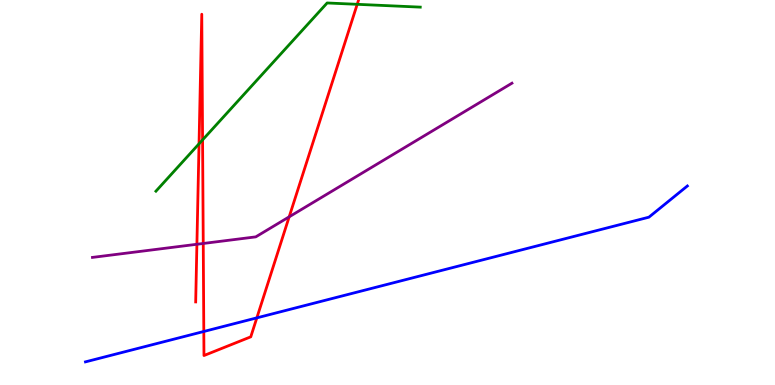[{'lines': ['blue', 'red'], 'intersections': [{'x': 2.63, 'y': 1.39}, {'x': 3.31, 'y': 1.74}]}, {'lines': ['green', 'red'], 'intersections': [{'x': 2.57, 'y': 6.26}, {'x': 2.61, 'y': 6.37}, {'x': 4.61, 'y': 9.89}]}, {'lines': ['purple', 'red'], 'intersections': [{'x': 2.54, 'y': 3.66}, {'x': 2.62, 'y': 3.68}, {'x': 3.73, 'y': 4.37}]}, {'lines': ['blue', 'green'], 'intersections': []}, {'lines': ['blue', 'purple'], 'intersections': []}, {'lines': ['green', 'purple'], 'intersections': []}]